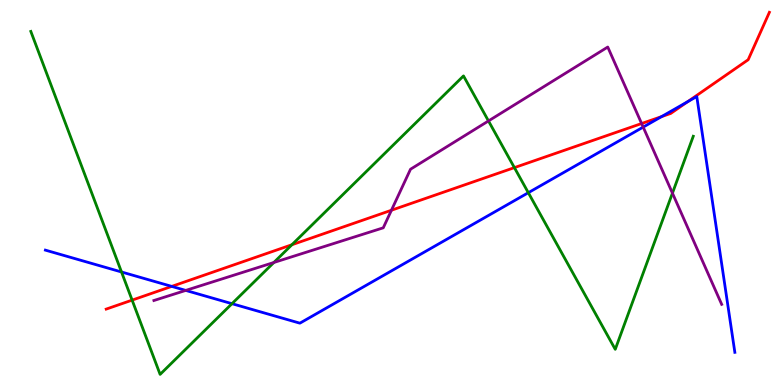[{'lines': ['blue', 'red'], 'intersections': [{'x': 2.22, 'y': 2.56}, {'x': 8.54, 'y': 6.97}, {'x': 8.87, 'y': 7.36}]}, {'lines': ['green', 'red'], 'intersections': [{'x': 1.7, 'y': 2.2}, {'x': 3.77, 'y': 3.64}, {'x': 6.64, 'y': 5.65}]}, {'lines': ['purple', 'red'], 'intersections': [{'x': 5.05, 'y': 4.54}, {'x': 8.28, 'y': 6.79}]}, {'lines': ['blue', 'green'], 'intersections': [{'x': 1.57, 'y': 2.94}, {'x': 2.99, 'y': 2.11}, {'x': 6.82, 'y': 4.99}]}, {'lines': ['blue', 'purple'], 'intersections': [{'x': 2.4, 'y': 2.46}, {'x': 8.3, 'y': 6.7}]}, {'lines': ['green', 'purple'], 'intersections': [{'x': 3.53, 'y': 3.18}, {'x': 6.3, 'y': 6.86}, {'x': 8.68, 'y': 4.98}]}]